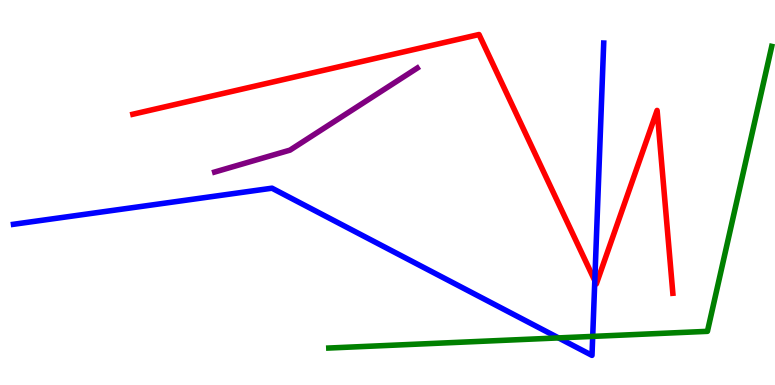[{'lines': ['blue', 'red'], 'intersections': [{'x': 7.67, 'y': 2.71}]}, {'lines': ['green', 'red'], 'intersections': []}, {'lines': ['purple', 'red'], 'intersections': []}, {'lines': ['blue', 'green'], 'intersections': [{'x': 7.21, 'y': 1.22}, {'x': 7.65, 'y': 1.26}]}, {'lines': ['blue', 'purple'], 'intersections': []}, {'lines': ['green', 'purple'], 'intersections': []}]